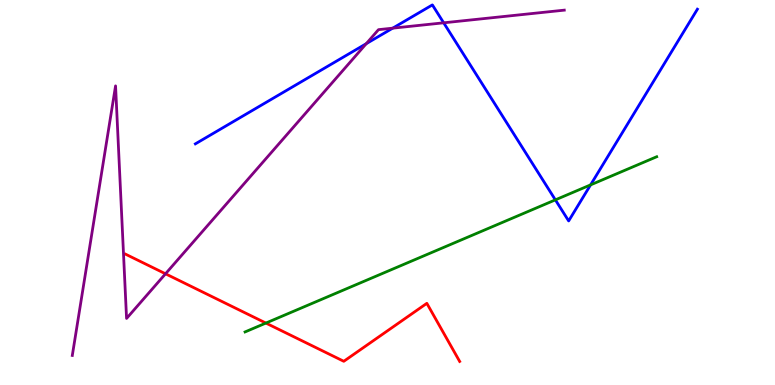[{'lines': ['blue', 'red'], 'intersections': []}, {'lines': ['green', 'red'], 'intersections': [{'x': 3.43, 'y': 1.61}]}, {'lines': ['purple', 'red'], 'intersections': [{'x': 2.14, 'y': 2.89}]}, {'lines': ['blue', 'green'], 'intersections': [{'x': 7.17, 'y': 4.81}, {'x': 7.62, 'y': 5.2}]}, {'lines': ['blue', 'purple'], 'intersections': [{'x': 4.73, 'y': 8.87}, {'x': 5.07, 'y': 9.27}, {'x': 5.72, 'y': 9.41}]}, {'lines': ['green', 'purple'], 'intersections': []}]